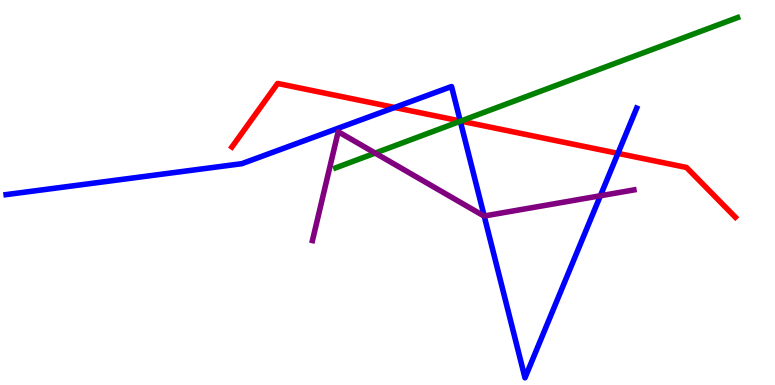[{'lines': ['blue', 'red'], 'intersections': [{'x': 5.09, 'y': 7.21}, {'x': 5.94, 'y': 6.86}, {'x': 7.97, 'y': 6.02}]}, {'lines': ['green', 'red'], 'intersections': [{'x': 5.95, 'y': 6.86}]}, {'lines': ['purple', 'red'], 'intersections': []}, {'lines': ['blue', 'green'], 'intersections': [{'x': 5.94, 'y': 6.85}]}, {'lines': ['blue', 'purple'], 'intersections': [{'x': 6.25, 'y': 4.39}, {'x': 7.75, 'y': 4.92}]}, {'lines': ['green', 'purple'], 'intersections': [{'x': 4.84, 'y': 6.02}]}]